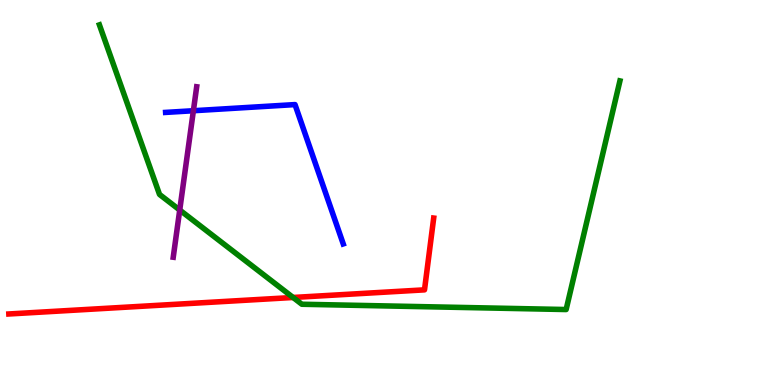[{'lines': ['blue', 'red'], 'intersections': []}, {'lines': ['green', 'red'], 'intersections': [{'x': 3.78, 'y': 2.27}]}, {'lines': ['purple', 'red'], 'intersections': []}, {'lines': ['blue', 'green'], 'intersections': []}, {'lines': ['blue', 'purple'], 'intersections': [{'x': 2.5, 'y': 7.12}]}, {'lines': ['green', 'purple'], 'intersections': [{'x': 2.32, 'y': 4.54}]}]